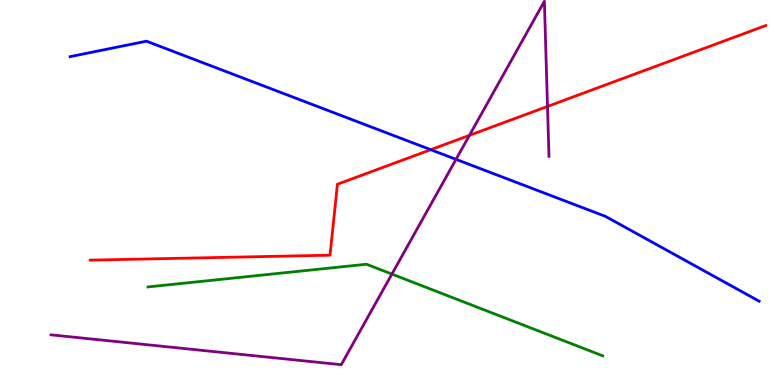[{'lines': ['blue', 'red'], 'intersections': [{'x': 5.56, 'y': 6.11}]}, {'lines': ['green', 'red'], 'intersections': []}, {'lines': ['purple', 'red'], 'intersections': [{'x': 6.06, 'y': 6.48}, {'x': 7.06, 'y': 7.24}]}, {'lines': ['blue', 'green'], 'intersections': []}, {'lines': ['blue', 'purple'], 'intersections': [{'x': 5.88, 'y': 5.86}]}, {'lines': ['green', 'purple'], 'intersections': [{'x': 5.06, 'y': 2.88}]}]